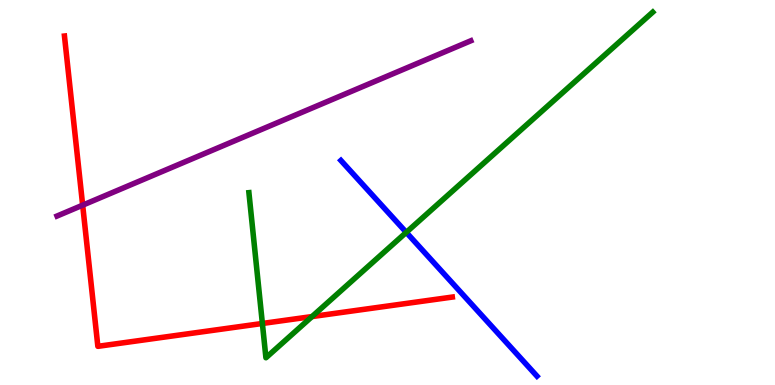[{'lines': ['blue', 'red'], 'intersections': []}, {'lines': ['green', 'red'], 'intersections': [{'x': 3.39, 'y': 1.6}, {'x': 4.03, 'y': 1.78}]}, {'lines': ['purple', 'red'], 'intersections': [{'x': 1.07, 'y': 4.67}]}, {'lines': ['blue', 'green'], 'intersections': [{'x': 5.24, 'y': 3.96}]}, {'lines': ['blue', 'purple'], 'intersections': []}, {'lines': ['green', 'purple'], 'intersections': []}]